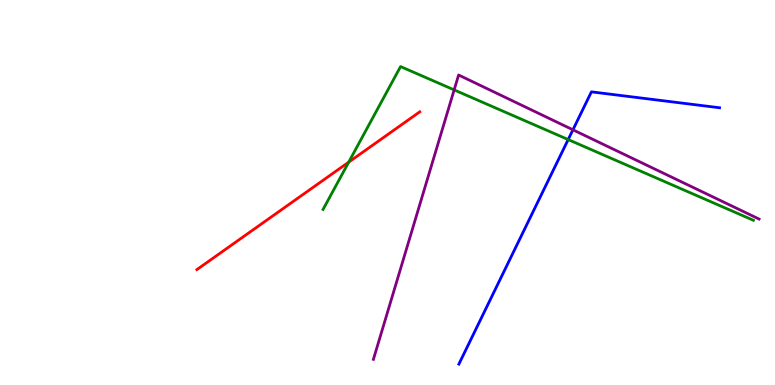[{'lines': ['blue', 'red'], 'intersections': []}, {'lines': ['green', 'red'], 'intersections': [{'x': 4.5, 'y': 5.79}]}, {'lines': ['purple', 'red'], 'intersections': []}, {'lines': ['blue', 'green'], 'intersections': [{'x': 7.33, 'y': 6.37}]}, {'lines': ['blue', 'purple'], 'intersections': [{'x': 7.39, 'y': 6.63}]}, {'lines': ['green', 'purple'], 'intersections': [{'x': 5.86, 'y': 7.67}]}]